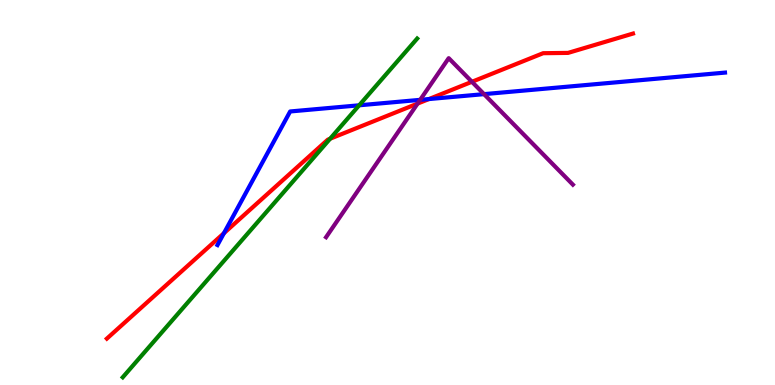[{'lines': ['blue', 'red'], 'intersections': [{'x': 2.89, 'y': 3.94}, {'x': 5.53, 'y': 7.43}]}, {'lines': ['green', 'red'], 'intersections': [{'x': 4.26, 'y': 6.4}]}, {'lines': ['purple', 'red'], 'intersections': [{'x': 5.39, 'y': 7.31}, {'x': 6.09, 'y': 7.88}]}, {'lines': ['blue', 'green'], 'intersections': [{'x': 4.63, 'y': 7.26}]}, {'lines': ['blue', 'purple'], 'intersections': [{'x': 5.42, 'y': 7.41}, {'x': 6.25, 'y': 7.55}]}, {'lines': ['green', 'purple'], 'intersections': []}]